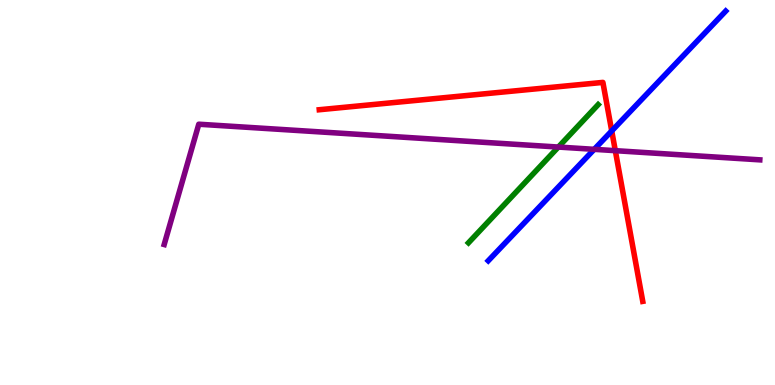[{'lines': ['blue', 'red'], 'intersections': [{'x': 7.89, 'y': 6.6}]}, {'lines': ['green', 'red'], 'intersections': []}, {'lines': ['purple', 'red'], 'intersections': [{'x': 7.94, 'y': 6.09}]}, {'lines': ['blue', 'green'], 'intersections': []}, {'lines': ['blue', 'purple'], 'intersections': [{'x': 7.67, 'y': 6.12}]}, {'lines': ['green', 'purple'], 'intersections': [{'x': 7.2, 'y': 6.18}]}]